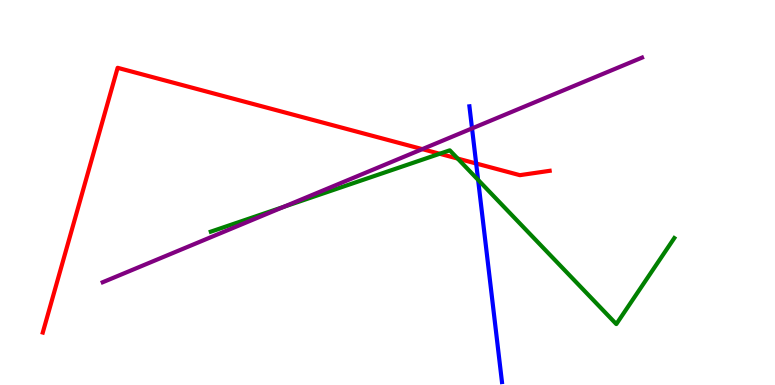[{'lines': ['blue', 'red'], 'intersections': [{'x': 6.14, 'y': 5.75}]}, {'lines': ['green', 'red'], 'intersections': [{'x': 5.67, 'y': 6.01}, {'x': 5.91, 'y': 5.88}]}, {'lines': ['purple', 'red'], 'intersections': [{'x': 5.45, 'y': 6.13}]}, {'lines': ['blue', 'green'], 'intersections': [{'x': 6.17, 'y': 5.33}]}, {'lines': ['blue', 'purple'], 'intersections': [{'x': 6.09, 'y': 6.66}]}, {'lines': ['green', 'purple'], 'intersections': [{'x': 3.66, 'y': 4.63}]}]